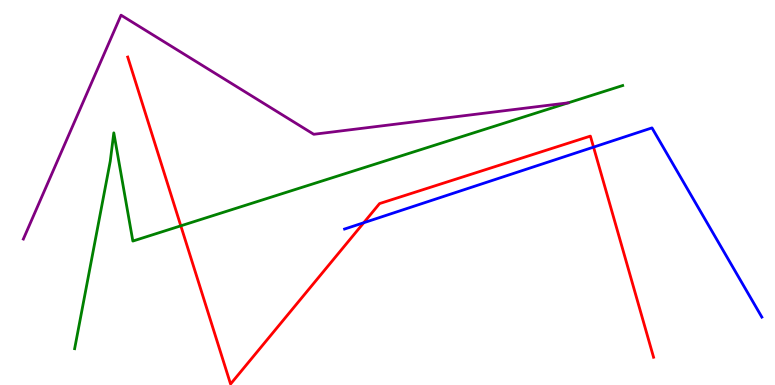[{'lines': ['blue', 'red'], 'intersections': [{'x': 4.69, 'y': 4.21}, {'x': 7.66, 'y': 6.18}]}, {'lines': ['green', 'red'], 'intersections': [{'x': 2.33, 'y': 4.13}]}, {'lines': ['purple', 'red'], 'intersections': []}, {'lines': ['blue', 'green'], 'intersections': []}, {'lines': ['blue', 'purple'], 'intersections': []}, {'lines': ['green', 'purple'], 'intersections': []}]